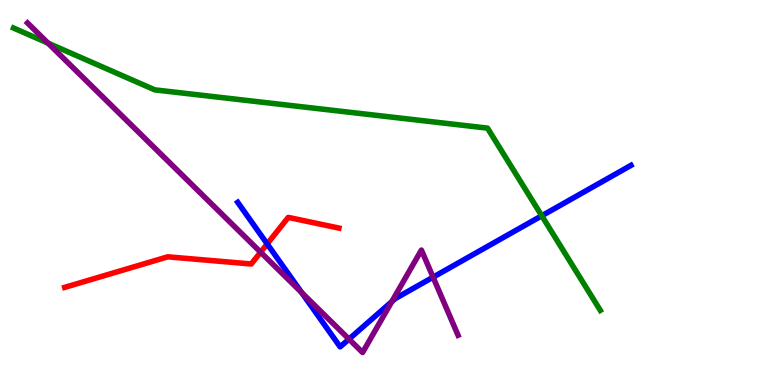[{'lines': ['blue', 'red'], 'intersections': [{'x': 3.45, 'y': 3.66}]}, {'lines': ['green', 'red'], 'intersections': []}, {'lines': ['purple', 'red'], 'intersections': [{'x': 3.36, 'y': 3.45}]}, {'lines': ['blue', 'green'], 'intersections': [{'x': 6.99, 'y': 4.4}]}, {'lines': ['blue', 'purple'], 'intersections': [{'x': 3.89, 'y': 2.4}, {'x': 4.5, 'y': 1.19}, {'x': 5.06, 'y': 2.17}, {'x': 5.59, 'y': 2.8}]}, {'lines': ['green', 'purple'], 'intersections': [{'x': 0.62, 'y': 8.88}]}]